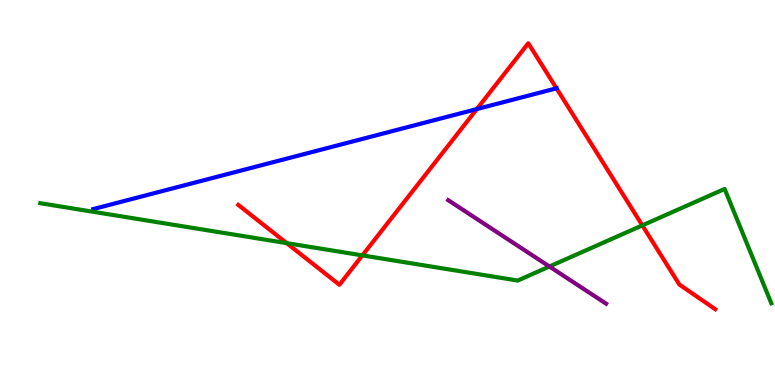[{'lines': ['blue', 'red'], 'intersections': [{'x': 6.15, 'y': 7.17}, {'x': 7.18, 'y': 7.71}]}, {'lines': ['green', 'red'], 'intersections': [{'x': 3.7, 'y': 3.68}, {'x': 4.68, 'y': 3.37}, {'x': 8.29, 'y': 4.15}]}, {'lines': ['purple', 'red'], 'intersections': []}, {'lines': ['blue', 'green'], 'intersections': []}, {'lines': ['blue', 'purple'], 'intersections': []}, {'lines': ['green', 'purple'], 'intersections': [{'x': 7.09, 'y': 3.08}]}]